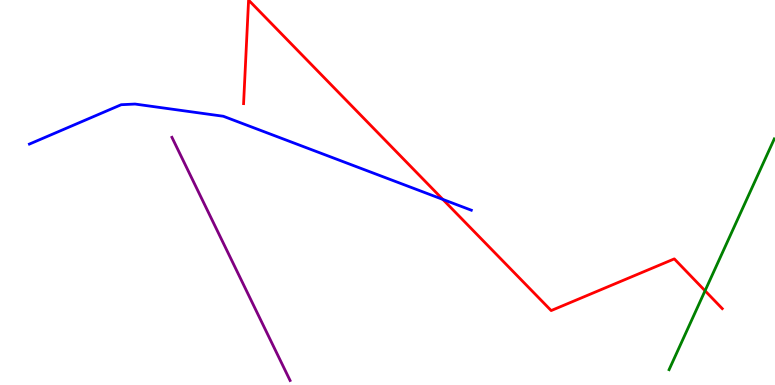[{'lines': ['blue', 'red'], 'intersections': [{'x': 5.71, 'y': 4.82}]}, {'lines': ['green', 'red'], 'intersections': [{'x': 9.1, 'y': 2.45}]}, {'lines': ['purple', 'red'], 'intersections': []}, {'lines': ['blue', 'green'], 'intersections': []}, {'lines': ['blue', 'purple'], 'intersections': []}, {'lines': ['green', 'purple'], 'intersections': []}]